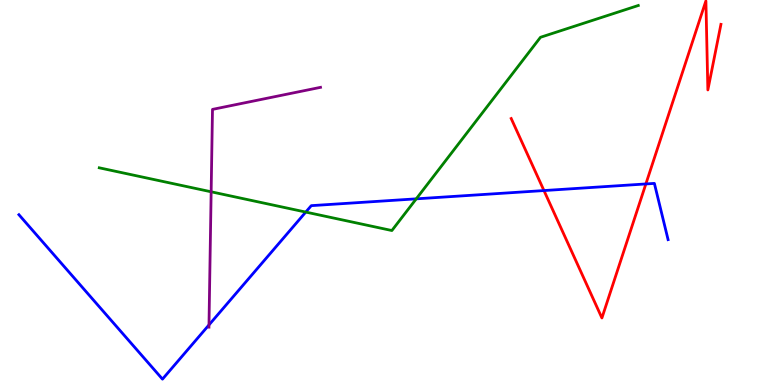[{'lines': ['blue', 'red'], 'intersections': [{'x': 7.02, 'y': 5.05}, {'x': 8.33, 'y': 5.22}]}, {'lines': ['green', 'red'], 'intersections': []}, {'lines': ['purple', 'red'], 'intersections': []}, {'lines': ['blue', 'green'], 'intersections': [{'x': 3.95, 'y': 4.49}, {'x': 5.37, 'y': 4.84}]}, {'lines': ['blue', 'purple'], 'intersections': [{'x': 2.7, 'y': 1.56}]}, {'lines': ['green', 'purple'], 'intersections': [{'x': 2.72, 'y': 5.02}]}]